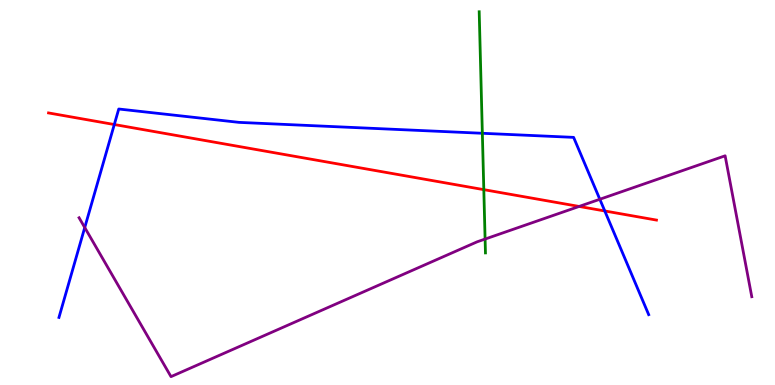[{'lines': ['blue', 'red'], 'intersections': [{'x': 1.47, 'y': 6.77}, {'x': 7.8, 'y': 4.52}]}, {'lines': ['green', 'red'], 'intersections': [{'x': 6.24, 'y': 5.07}]}, {'lines': ['purple', 'red'], 'intersections': [{'x': 7.47, 'y': 4.64}]}, {'lines': ['blue', 'green'], 'intersections': [{'x': 6.22, 'y': 6.54}]}, {'lines': ['blue', 'purple'], 'intersections': [{'x': 1.09, 'y': 4.09}, {'x': 7.74, 'y': 4.82}]}, {'lines': ['green', 'purple'], 'intersections': [{'x': 6.26, 'y': 3.79}]}]